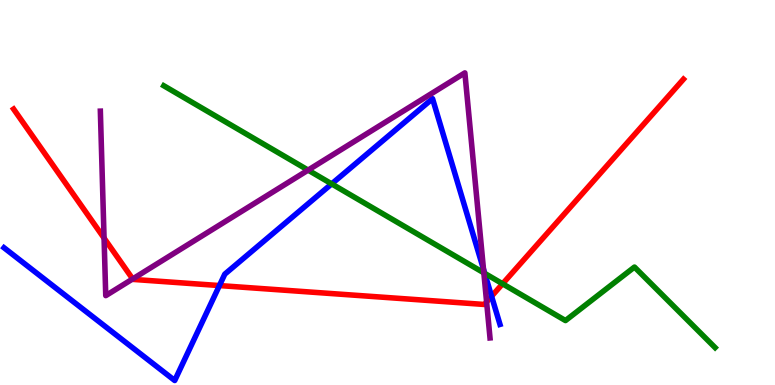[{'lines': ['blue', 'red'], 'intersections': [{'x': 2.83, 'y': 2.58}, {'x': 6.34, 'y': 2.3}]}, {'lines': ['green', 'red'], 'intersections': [{'x': 6.49, 'y': 2.63}]}, {'lines': ['purple', 'red'], 'intersections': [{'x': 1.34, 'y': 3.82}, {'x': 1.71, 'y': 2.76}, {'x': 6.28, 'y': 2.16}]}, {'lines': ['blue', 'green'], 'intersections': [{'x': 4.28, 'y': 5.22}, {'x': 6.25, 'y': 2.9}]}, {'lines': ['blue', 'purple'], 'intersections': [{'x': 6.24, 'y': 3.01}]}, {'lines': ['green', 'purple'], 'intersections': [{'x': 3.98, 'y': 5.58}, {'x': 6.24, 'y': 2.91}]}]